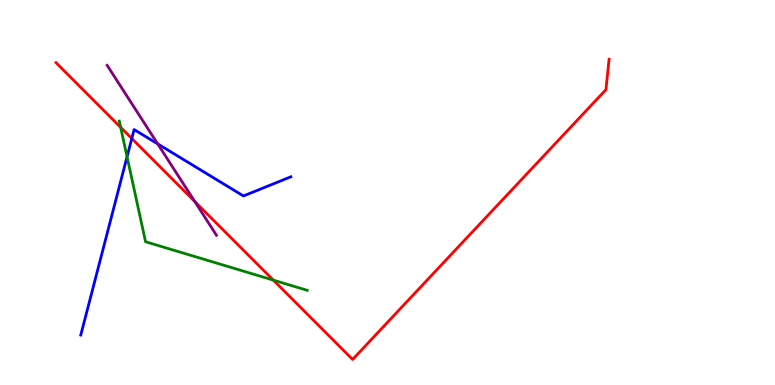[{'lines': ['blue', 'red'], 'intersections': [{'x': 1.7, 'y': 6.4}]}, {'lines': ['green', 'red'], 'intersections': [{'x': 1.56, 'y': 6.69}, {'x': 3.53, 'y': 2.72}]}, {'lines': ['purple', 'red'], 'intersections': [{'x': 2.51, 'y': 4.77}]}, {'lines': ['blue', 'green'], 'intersections': [{'x': 1.64, 'y': 5.93}]}, {'lines': ['blue', 'purple'], 'intersections': [{'x': 2.03, 'y': 6.26}]}, {'lines': ['green', 'purple'], 'intersections': []}]